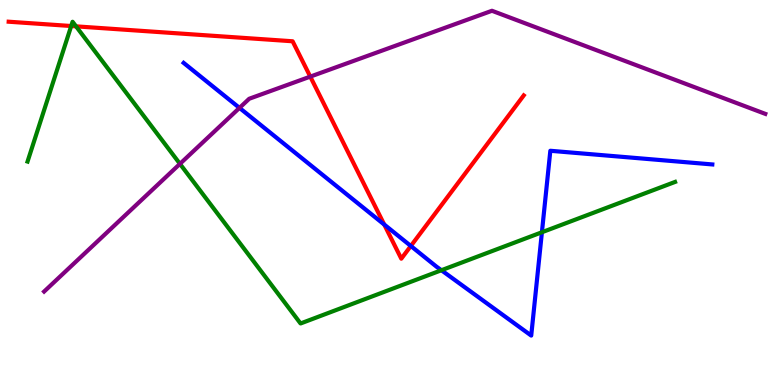[{'lines': ['blue', 'red'], 'intersections': [{'x': 4.96, 'y': 4.17}, {'x': 5.3, 'y': 3.61}]}, {'lines': ['green', 'red'], 'intersections': [{'x': 0.919, 'y': 9.32}, {'x': 0.981, 'y': 9.32}]}, {'lines': ['purple', 'red'], 'intersections': [{'x': 4.0, 'y': 8.01}]}, {'lines': ['blue', 'green'], 'intersections': [{'x': 5.7, 'y': 2.98}, {'x': 6.99, 'y': 3.97}]}, {'lines': ['blue', 'purple'], 'intersections': [{'x': 3.09, 'y': 7.2}]}, {'lines': ['green', 'purple'], 'intersections': [{'x': 2.32, 'y': 5.74}]}]